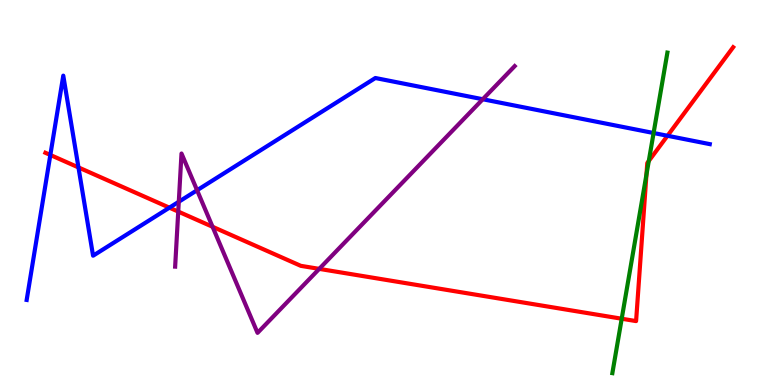[{'lines': ['blue', 'red'], 'intersections': [{'x': 0.65, 'y': 5.97}, {'x': 1.01, 'y': 5.65}, {'x': 2.19, 'y': 4.61}, {'x': 8.61, 'y': 6.47}]}, {'lines': ['green', 'red'], 'intersections': [{'x': 8.02, 'y': 1.72}, {'x': 8.34, 'y': 5.47}, {'x': 8.37, 'y': 5.82}]}, {'lines': ['purple', 'red'], 'intersections': [{'x': 2.3, 'y': 4.5}, {'x': 2.74, 'y': 4.11}, {'x': 4.12, 'y': 3.02}]}, {'lines': ['blue', 'green'], 'intersections': [{'x': 8.43, 'y': 6.54}]}, {'lines': ['blue', 'purple'], 'intersections': [{'x': 2.31, 'y': 4.76}, {'x': 2.54, 'y': 5.06}, {'x': 6.23, 'y': 7.42}]}, {'lines': ['green', 'purple'], 'intersections': []}]